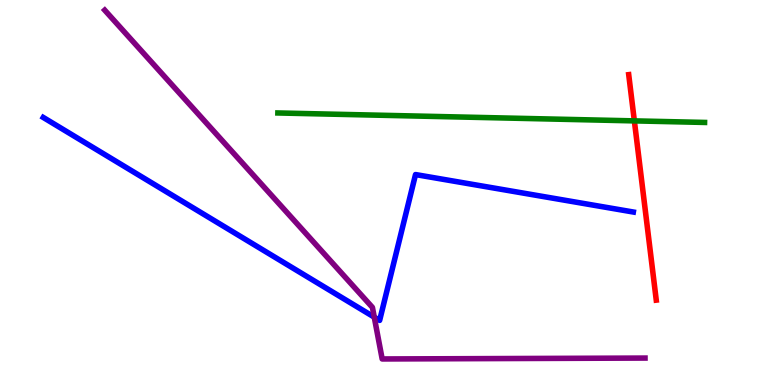[{'lines': ['blue', 'red'], 'intersections': []}, {'lines': ['green', 'red'], 'intersections': [{'x': 8.19, 'y': 6.86}]}, {'lines': ['purple', 'red'], 'intersections': []}, {'lines': ['blue', 'green'], 'intersections': []}, {'lines': ['blue', 'purple'], 'intersections': [{'x': 4.83, 'y': 1.76}]}, {'lines': ['green', 'purple'], 'intersections': []}]